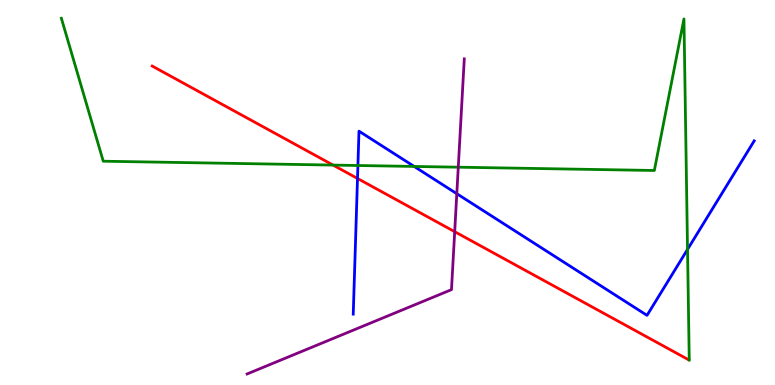[{'lines': ['blue', 'red'], 'intersections': [{'x': 4.61, 'y': 5.36}]}, {'lines': ['green', 'red'], 'intersections': [{'x': 4.3, 'y': 5.71}]}, {'lines': ['purple', 'red'], 'intersections': [{'x': 5.87, 'y': 3.98}]}, {'lines': ['blue', 'green'], 'intersections': [{'x': 4.62, 'y': 5.7}, {'x': 5.34, 'y': 5.68}, {'x': 8.87, 'y': 3.52}]}, {'lines': ['blue', 'purple'], 'intersections': [{'x': 5.89, 'y': 4.97}]}, {'lines': ['green', 'purple'], 'intersections': [{'x': 5.91, 'y': 5.66}]}]